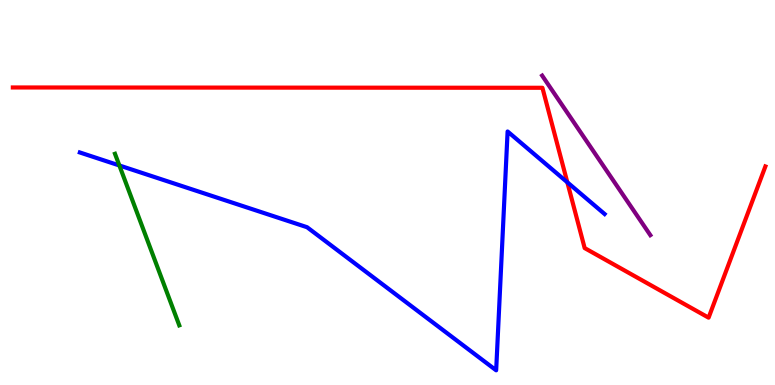[{'lines': ['blue', 'red'], 'intersections': [{'x': 7.32, 'y': 5.27}]}, {'lines': ['green', 'red'], 'intersections': []}, {'lines': ['purple', 'red'], 'intersections': []}, {'lines': ['blue', 'green'], 'intersections': [{'x': 1.54, 'y': 5.7}]}, {'lines': ['blue', 'purple'], 'intersections': []}, {'lines': ['green', 'purple'], 'intersections': []}]